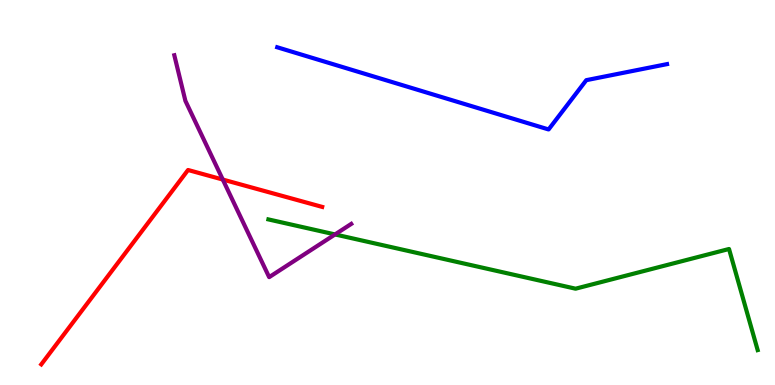[{'lines': ['blue', 'red'], 'intersections': []}, {'lines': ['green', 'red'], 'intersections': []}, {'lines': ['purple', 'red'], 'intersections': [{'x': 2.87, 'y': 5.34}]}, {'lines': ['blue', 'green'], 'intersections': []}, {'lines': ['blue', 'purple'], 'intersections': []}, {'lines': ['green', 'purple'], 'intersections': [{'x': 4.32, 'y': 3.91}]}]